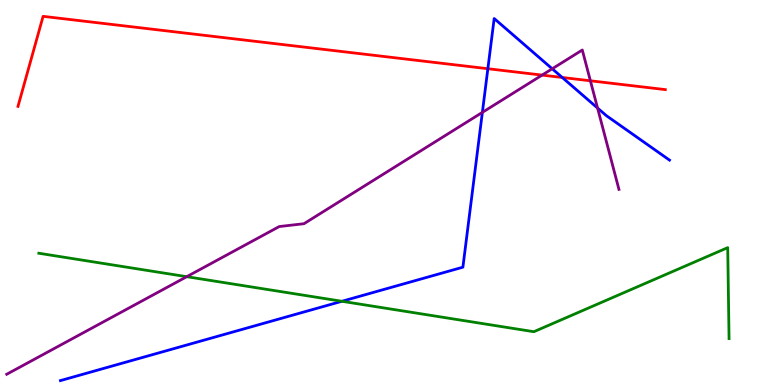[{'lines': ['blue', 'red'], 'intersections': [{'x': 6.29, 'y': 8.22}, {'x': 7.25, 'y': 7.99}]}, {'lines': ['green', 'red'], 'intersections': []}, {'lines': ['purple', 'red'], 'intersections': [{'x': 6.99, 'y': 8.05}, {'x': 7.62, 'y': 7.9}]}, {'lines': ['blue', 'green'], 'intersections': [{'x': 4.41, 'y': 2.17}]}, {'lines': ['blue', 'purple'], 'intersections': [{'x': 6.22, 'y': 7.08}, {'x': 7.13, 'y': 8.21}, {'x': 7.71, 'y': 7.19}]}, {'lines': ['green', 'purple'], 'intersections': [{'x': 2.41, 'y': 2.81}]}]